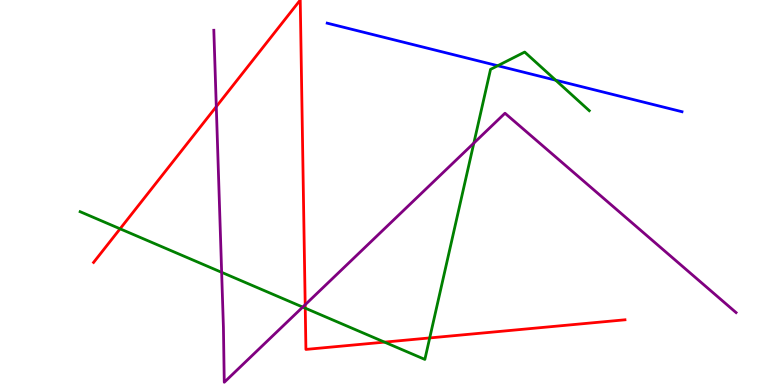[{'lines': ['blue', 'red'], 'intersections': []}, {'lines': ['green', 'red'], 'intersections': [{'x': 1.55, 'y': 4.06}, {'x': 3.94, 'y': 2.0}, {'x': 4.96, 'y': 1.11}, {'x': 5.54, 'y': 1.22}]}, {'lines': ['purple', 'red'], 'intersections': [{'x': 2.79, 'y': 7.23}, {'x': 3.94, 'y': 2.09}]}, {'lines': ['blue', 'green'], 'intersections': [{'x': 6.42, 'y': 8.29}, {'x': 7.17, 'y': 7.92}]}, {'lines': ['blue', 'purple'], 'intersections': []}, {'lines': ['green', 'purple'], 'intersections': [{'x': 2.86, 'y': 2.93}, {'x': 3.91, 'y': 2.02}, {'x': 6.11, 'y': 6.28}]}]